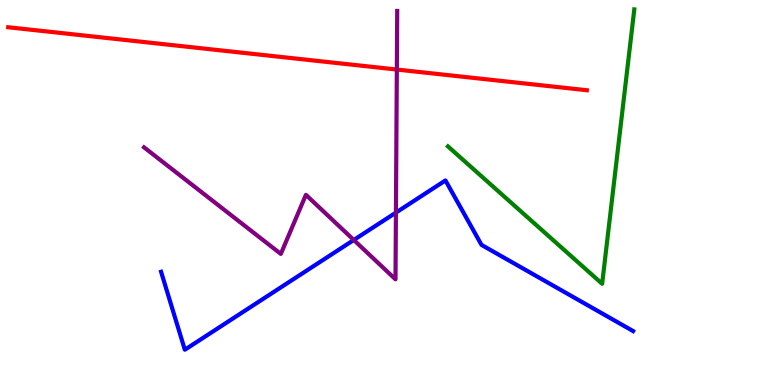[{'lines': ['blue', 'red'], 'intersections': []}, {'lines': ['green', 'red'], 'intersections': []}, {'lines': ['purple', 'red'], 'intersections': [{'x': 5.12, 'y': 8.19}]}, {'lines': ['blue', 'green'], 'intersections': []}, {'lines': ['blue', 'purple'], 'intersections': [{'x': 4.56, 'y': 3.77}, {'x': 5.11, 'y': 4.48}]}, {'lines': ['green', 'purple'], 'intersections': []}]